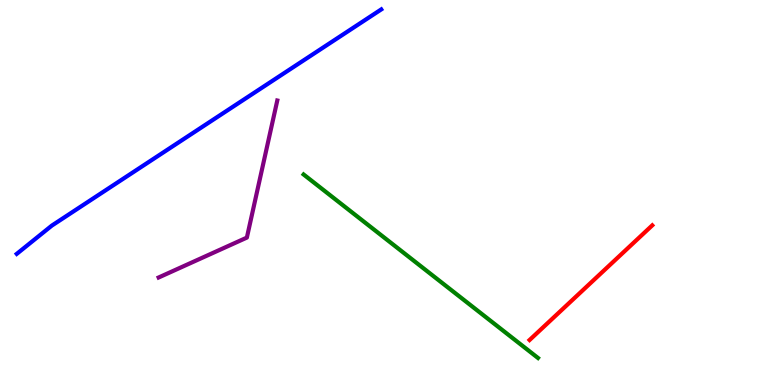[{'lines': ['blue', 'red'], 'intersections': []}, {'lines': ['green', 'red'], 'intersections': []}, {'lines': ['purple', 'red'], 'intersections': []}, {'lines': ['blue', 'green'], 'intersections': []}, {'lines': ['blue', 'purple'], 'intersections': []}, {'lines': ['green', 'purple'], 'intersections': []}]